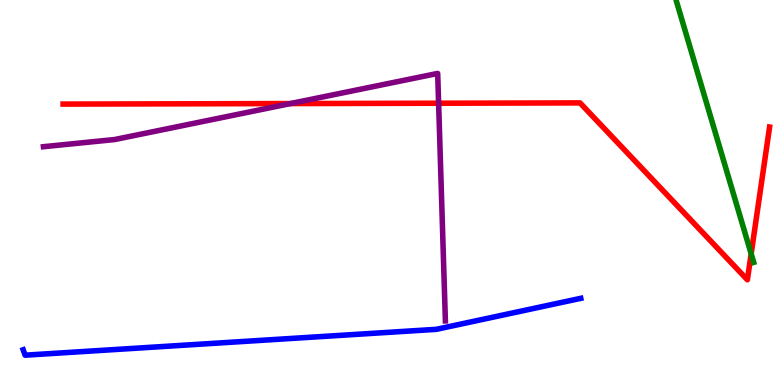[{'lines': ['blue', 'red'], 'intersections': []}, {'lines': ['green', 'red'], 'intersections': [{'x': 9.69, 'y': 3.41}]}, {'lines': ['purple', 'red'], 'intersections': [{'x': 3.75, 'y': 7.31}, {'x': 5.66, 'y': 7.32}]}, {'lines': ['blue', 'green'], 'intersections': []}, {'lines': ['blue', 'purple'], 'intersections': []}, {'lines': ['green', 'purple'], 'intersections': []}]